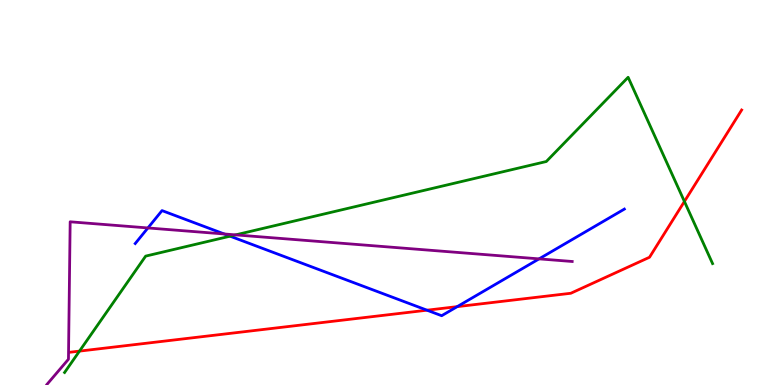[{'lines': ['blue', 'red'], 'intersections': [{'x': 5.51, 'y': 1.94}, {'x': 5.9, 'y': 2.04}]}, {'lines': ['green', 'red'], 'intersections': [{'x': 1.03, 'y': 0.88}, {'x': 8.83, 'y': 4.77}]}, {'lines': ['purple', 'red'], 'intersections': []}, {'lines': ['blue', 'green'], 'intersections': [{'x': 2.97, 'y': 3.87}]}, {'lines': ['blue', 'purple'], 'intersections': [{'x': 1.91, 'y': 4.08}, {'x': 2.89, 'y': 3.92}, {'x': 6.96, 'y': 3.28}]}, {'lines': ['green', 'purple'], 'intersections': [{'x': 3.04, 'y': 3.9}]}]